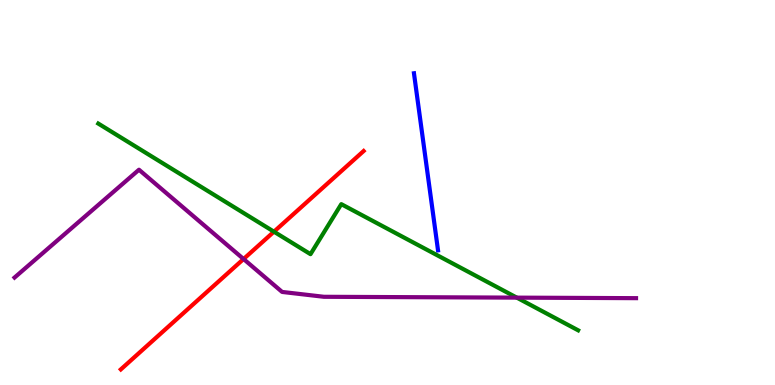[{'lines': ['blue', 'red'], 'intersections': []}, {'lines': ['green', 'red'], 'intersections': [{'x': 3.53, 'y': 3.98}]}, {'lines': ['purple', 'red'], 'intersections': [{'x': 3.14, 'y': 3.27}]}, {'lines': ['blue', 'green'], 'intersections': []}, {'lines': ['blue', 'purple'], 'intersections': []}, {'lines': ['green', 'purple'], 'intersections': [{'x': 6.67, 'y': 2.27}]}]